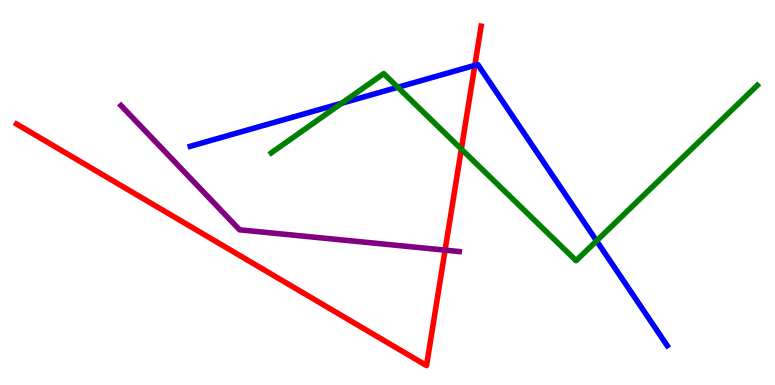[{'lines': ['blue', 'red'], 'intersections': [{'x': 6.13, 'y': 8.3}]}, {'lines': ['green', 'red'], 'intersections': [{'x': 5.95, 'y': 6.13}]}, {'lines': ['purple', 'red'], 'intersections': [{'x': 5.74, 'y': 3.5}]}, {'lines': ['blue', 'green'], 'intersections': [{'x': 4.41, 'y': 7.32}, {'x': 5.13, 'y': 7.73}, {'x': 7.7, 'y': 3.74}]}, {'lines': ['blue', 'purple'], 'intersections': []}, {'lines': ['green', 'purple'], 'intersections': []}]